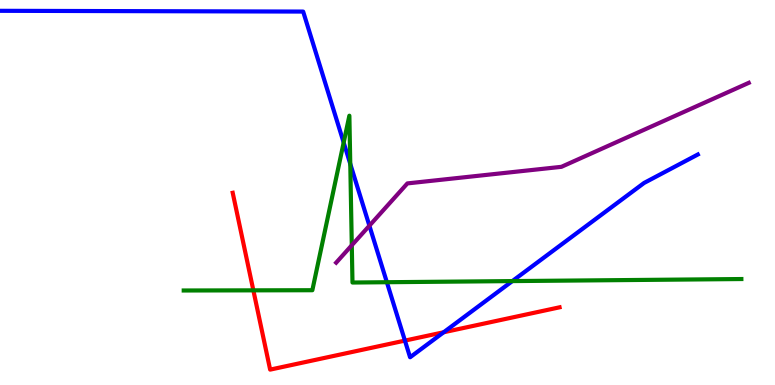[{'lines': ['blue', 'red'], 'intersections': [{'x': 5.22, 'y': 1.15}, {'x': 5.72, 'y': 1.37}]}, {'lines': ['green', 'red'], 'intersections': [{'x': 3.27, 'y': 2.46}]}, {'lines': ['purple', 'red'], 'intersections': []}, {'lines': ['blue', 'green'], 'intersections': [{'x': 4.43, 'y': 6.3}, {'x': 4.52, 'y': 5.74}, {'x': 4.99, 'y': 2.67}, {'x': 6.61, 'y': 2.7}]}, {'lines': ['blue', 'purple'], 'intersections': [{'x': 4.77, 'y': 4.14}]}, {'lines': ['green', 'purple'], 'intersections': [{'x': 4.54, 'y': 3.63}]}]